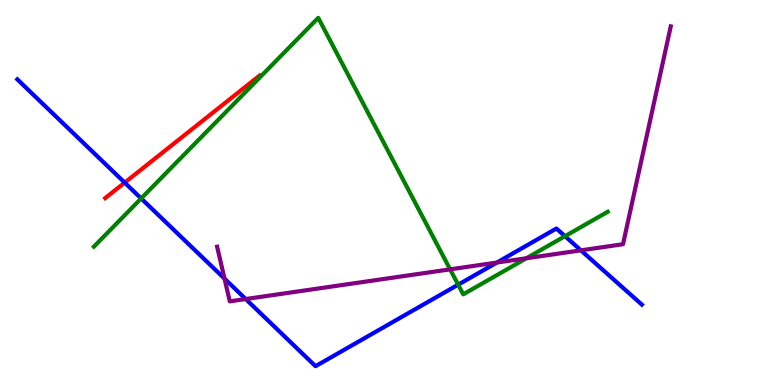[{'lines': ['blue', 'red'], 'intersections': [{'x': 1.61, 'y': 5.26}]}, {'lines': ['green', 'red'], 'intersections': []}, {'lines': ['purple', 'red'], 'intersections': []}, {'lines': ['blue', 'green'], 'intersections': [{'x': 1.82, 'y': 4.85}, {'x': 5.91, 'y': 2.61}, {'x': 7.29, 'y': 3.87}]}, {'lines': ['blue', 'purple'], 'intersections': [{'x': 2.9, 'y': 2.76}, {'x': 3.17, 'y': 2.23}, {'x': 6.41, 'y': 3.18}, {'x': 7.5, 'y': 3.5}]}, {'lines': ['green', 'purple'], 'intersections': [{'x': 5.81, 'y': 3.0}, {'x': 6.79, 'y': 3.29}]}]